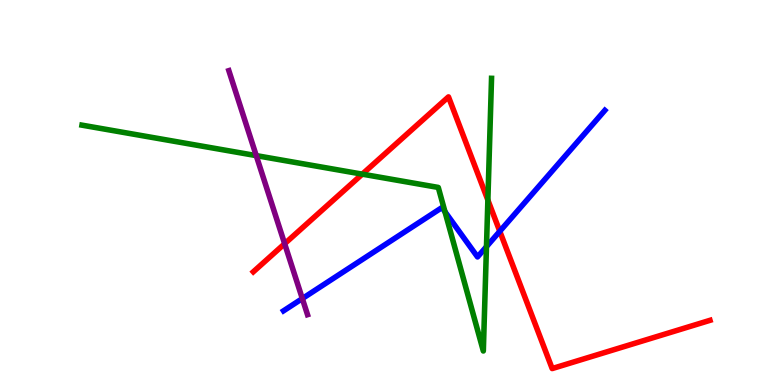[{'lines': ['blue', 'red'], 'intersections': [{'x': 6.45, 'y': 3.99}]}, {'lines': ['green', 'red'], 'intersections': [{'x': 4.67, 'y': 5.48}, {'x': 6.3, 'y': 4.8}]}, {'lines': ['purple', 'red'], 'intersections': [{'x': 3.67, 'y': 3.67}]}, {'lines': ['blue', 'green'], 'intersections': [{'x': 5.74, 'y': 4.5}, {'x': 6.28, 'y': 3.59}]}, {'lines': ['blue', 'purple'], 'intersections': [{'x': 3.9, 'y': 2.24}]}, {'lines': ['green', 'purple'], 'intersections': [{'x': 3.31, 'y': 5.96}]}]